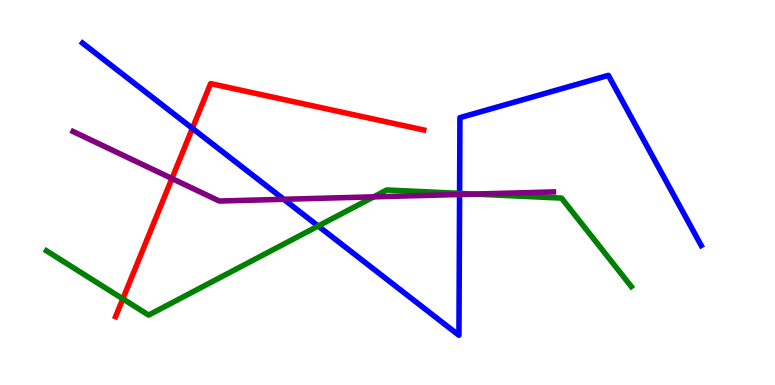[{'lines': ['blue', 'red'], 'intersections': [{'x': 2.48, 'y': 6.67}]}, {'lines': ['green', 'red'], 'intersections': [{'x': 1.59, 'y': 2.24}]}, {'lines': ['purple', 'red'], 'intersections': [{'x': 2.22, 'y': 5.36}]}, {'lines': ['blue', 'green'], 'intersections': [{'x': 4.11, 'y': 4.13}, {'x': 5.93, 'y': 4.98}]}, {'lines': ['blue', 'purple'], 'intersections': [{'x': 3.66, 'y': 4.82}, {'x': 5.93, 'y': 4.95}]}, {'lines': ['green', 'purple'], 'intersections': [{'x': 4.82, 'y': 4.89}, {'x': 6.13, 'y': 4.96}]}]